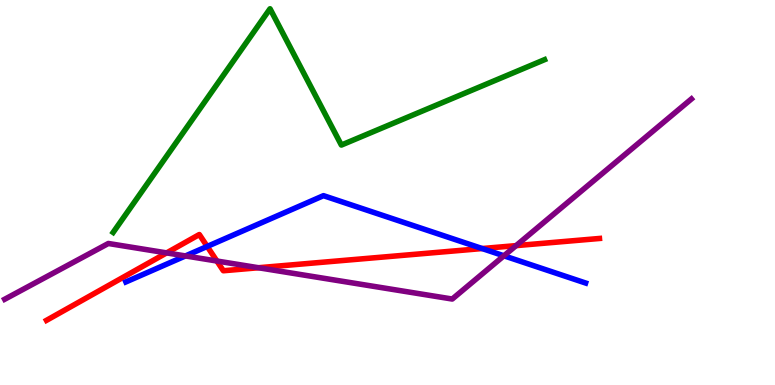[{'lines': ['blue', 'red'], 'intersections': [{'x': 2.67, 'y': 3.6}, {'x': 6.22, 'y': 3.54}]}, {'lines': ['green', 'red'], 'intersections': []}, {'lines': ['purple', 'red'], 'intersections': [{'x': 2.15, 'y': 3.43}, {'x': 2.8, 'y': 3.22}, {'x': 3.34, 'y': 3.05}, {'x': 6.66, 'y': 3.62}]}, {'lines': ['blue', 'green'], 'intersections': []}, {'lines': ['blue', 'purple'], 'intersections': [{'x': 2.39, 'y': 3.35}, {'x': 6.5, 'y': 3.36}]}, {'lines': ['green', 'purple'], 'intersections': []}]